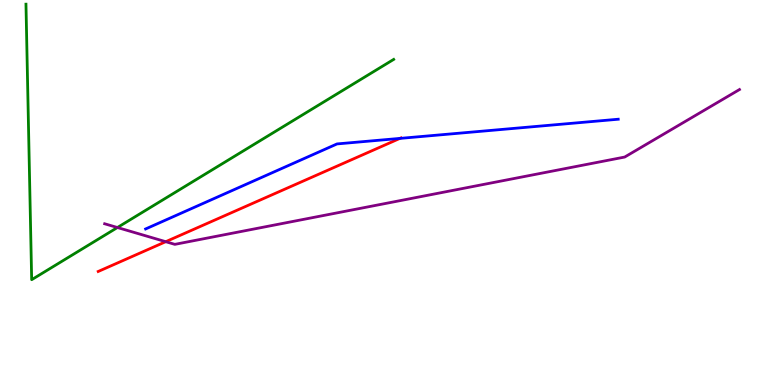[{'lines': ['blue', 'red'], 'intersections': [{'x': 5.16, 'y': 6.41}]}, {'lines': ['green', 'red'], 'intersections': []}, {'lines': ['purple', 'red'], 'intersections': [{'x': 2.14, 'y': 3.72}]}, {'lines': ['blue', 'green'], 'intersections': []}, {'lines': ['blue', 'purple'], 'intersections': []}, {'lines': ['green', 'purple'], 'intersections': [{'x': 1.52, 'y': 4.09}]}]